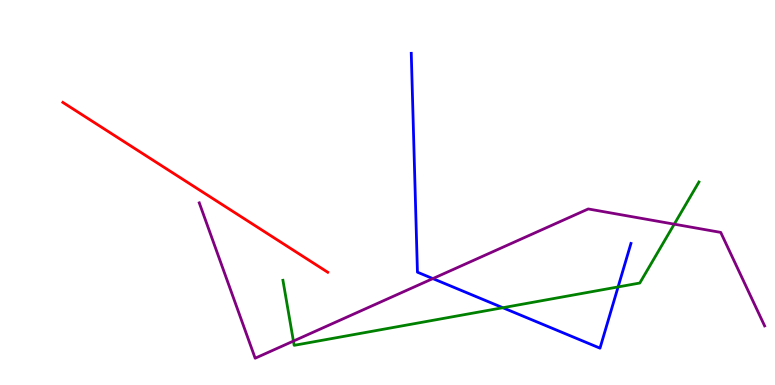[{'lines': ['blue', 'red'], 'intersections': []}, {'lines': ['green', 'red'], 'intersections': []}, {'lines': ['purple', 'red'], 'intersections': []}, {'lines': ['blue', 'green'], 'intersections': [{'x': 6.49, 'y': 2.01}, {'x': 7.98, 'y': 2.55}]}, {'lines': ['blue', 'purple'], 'intersections': [{'x': 5.59, 'y': 2.76}]}, {'lines': ['green', 'purple'], 'intersections': [{'x': 3.79, 'y': 1.14}, {'x': 8.7, 'y': 4.18}]}]